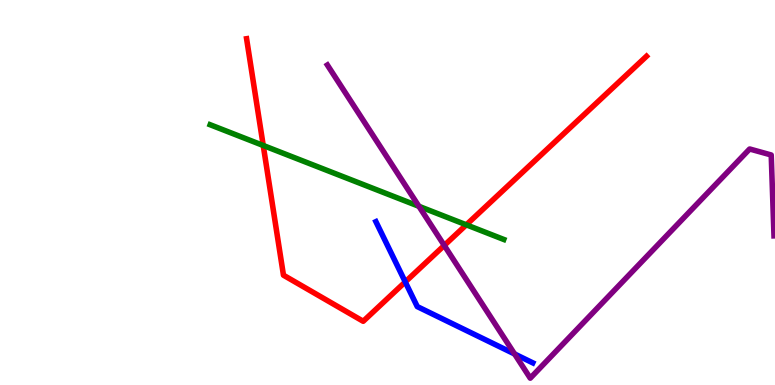[{'lines': ['blue', 'red'], 'intersections': [{'x': 5.23, 'y': 2.68}]}, {'lines': ['green', 'red'], 'intersections': [{'x': 3.4, 'y': 6.22}, {'x': 6.02, 'y': 4.16}]}, {'lines': ['purple', 'red'], 'intersections': [{'x': 5.73, 'y': 3.62}]}, {'lines': ['blue', 'green'], 'intersections': []}, {'lines': ['blue', 'purple'], 'intersections': [{'x': 6.64, 'y': 0.806}]}, {'lines': ['green', 'purple'], 'intersections': [{'x': 5.41, 'y': 4.64}]}]